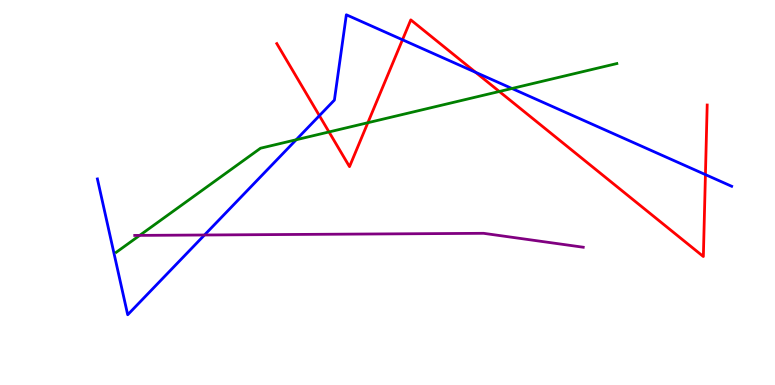[{'lines': ['blue', 'red'], 'intersections': [{'x': 4.12, 'y': 7.0}, {'x': 5.19, 'y': 8.97}, {'x': 6.14, 'y': 8.12}, {'x': 9.1, 'y': 5.46}]}, {'lines': ['green', 'red'], 'intersections': [{'x': 4.25, 'y': 6.57}, {'x': 4.75, 'y': 6.81}, {'x': 6.44, 'y': 7.62}]}, {'lines': ['purple', 'red'], 'intersections': []}, {'lines': ['blue', 'green'], 'intersections': [{'x': 3.82, 'y': 6.37}, {'x': 6.61, 'y': 7.7}]}, {'lines': ['blue', 'purple'], 'intersections': [{'x': 2.64, 'y': 3.9}]}, {'lines': ['green', 'purple'], 'intersections': [{'x': 1.8, 'y': 3.89}]}]